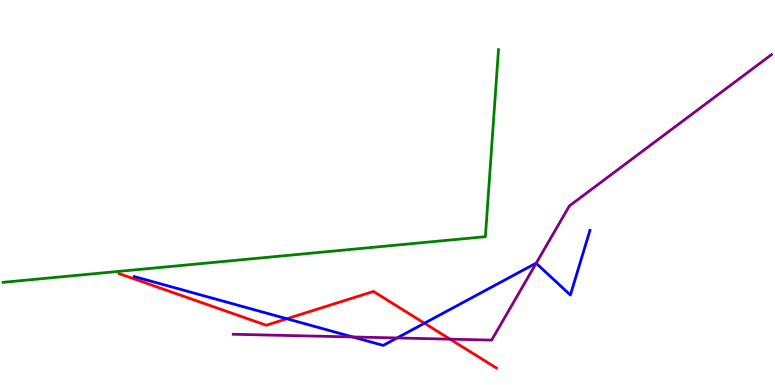[{'lines': ['blue', 'red'], 'intersections': [{'x': 3.7, 'y': 1.72}, {'x': 5.48, 'y': 1.6}]}, {'lines': ['green', 'red'], 'intersections': []}, {'lines': ['purple', 'red'], 'intersections': [{'x': 5.81, 'y': 1.19}]}, {'lines': ['blue', 'green'], 'intersections': []}, {'lines': ['blue', 'purple'], 'intersections': [{'x': 4.55, 'y': 1.25}, {'x': 5.12, 'y': 1.22}, {'x': 6.92, 'y': 3.16}]}, {'lines': ['green', 'purple'], 'intersections': []}]